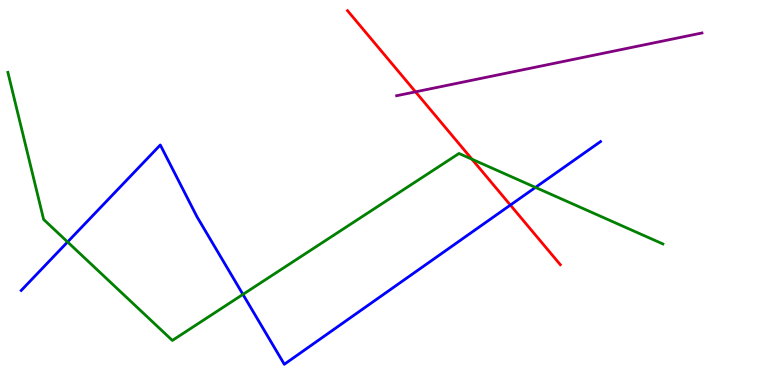[{'lines': ['blue', 'red'], 'intersections': [{'x': 6.59, 'y': 4.67}]}, {'lines': ['green', 'red'], 'intersections': [{'x': 6.09, 'y': 5.86}]}, {'lines': ['purple', 'red'], 'intersections': [{'x': 5.36, 'y': 7.61}]}, {'lines': ['blue', 'green'], 'intersections': [{'x': 0.872, 'y': 3.72}, {'x': 3.13, 'y': 2.35}, {'x': 6.91, 'y': 5.13}]}, {'lines': ['blue', 'purple'], 'intersections': []}, {'lines': ['green', 'purple'], 'intersections': []}]